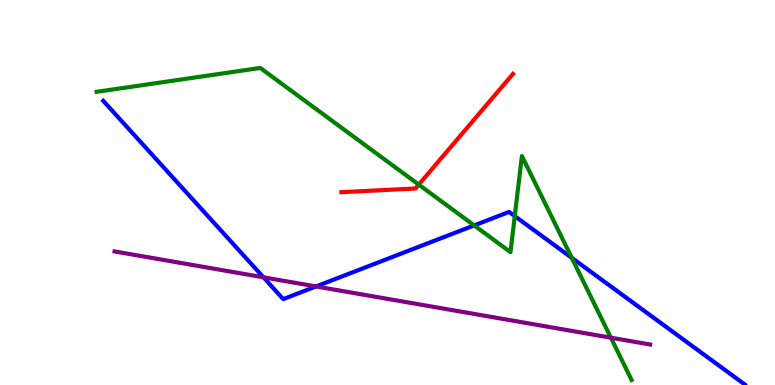[{'lines': ['blue', 'red'], 'intersections': []}, {'lines': ['green', 'red'], 'intersections': [{'x': 5.4, 'y': 5.2}]}, {'lines': ['purple', 'red'], 'intersections': []}, {'lines': ['blue', 'green'], 'intersections': [{'x': 6.12, 'y': 4.15}, {'x': 6.64, 'y': 4.39}, {'x': 7.38, 'y': 3.3}]}, {'lines': ['blue', 'purple'], 'intersections': [{'x': 3.4, 'y': 2.8}, {'x': 4.08, 'y': 2.56}]}, {'lines': ['green', 'purple'], 'intersections': [{'x': 7.88, 'y': 1.23}]}]